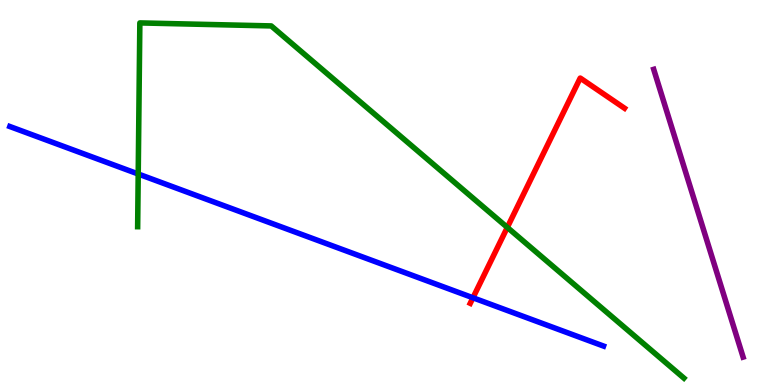[{'lines': ['blue', 'red'], 'intersections': [{'x': 6.1, 'y': 2.27}]}, {'lines': ['green', 'red'], 'intersections': [{'x': 6.55, 'y': 4.09}]}, {'lines': ['purple', 'red'], 'intersections': []}, {'lines': ['blue', 'green'], 'intersections': [{'x': 1.78, 'y': 5.48}]}, {'lines': ['blue', 'purple'], 'intersections': []}, {'lines': ['green', 'purple'], 'intersections': []}]